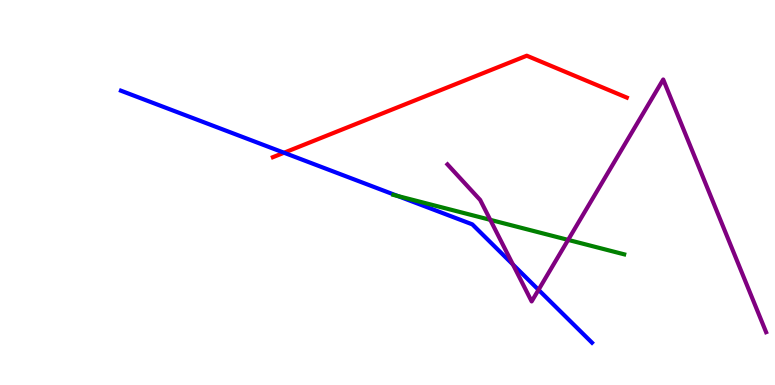[{'lines': ['blue', 'red'], 'intersections': [{'x': 3.66, 'y': 6.03}]}, {'lines': ['green', 'red'], 'intersections': []}, {'lines': ['purple', 'red'], 'intersections': []}, {'lines': ['blue', 'green'], 'intersections': [{'x': 5.13, 'y': 4.91}]}, {'lines': ['blue', 'purple'], 'intersections': [{'x': 6.62, 'y': 3.13}, {'x': 6.95, 'y': 2.47}]}, {'lines': ['green', 'purple'], 'intersections': [{'x': 6.33, 'y': 4.29}, {'x': 7.33, 'y': 3.77}]}]